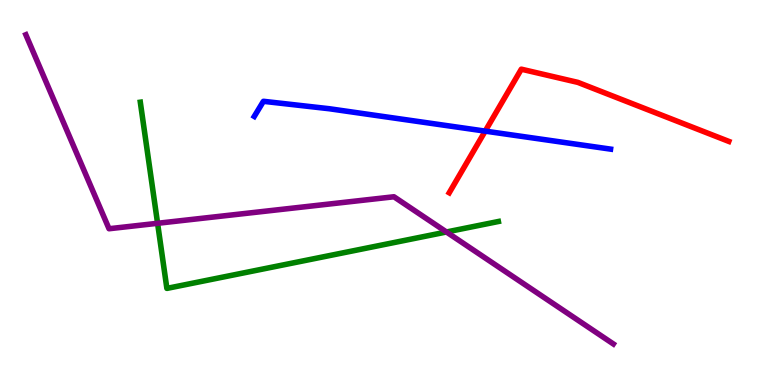[{'lines': ['blue', 'red'], 'intersections': [{'x': 6.26, 'y': 6.59}]}, {'lines': ['green', 'red'], 'intersections': []}, {'lines': ['purple', 'red'], 'intersections': []}, {'lines': ['blue', 'green'], 'intersections': []}, {'lines': ['blue', 'purple'], 'intersections': []}, {'lines': ['green', 'purple'], 'intersections': [{'x': 2.03, 'y': 4.2}, {'x': 5.76, 'y': 3.97}]}]